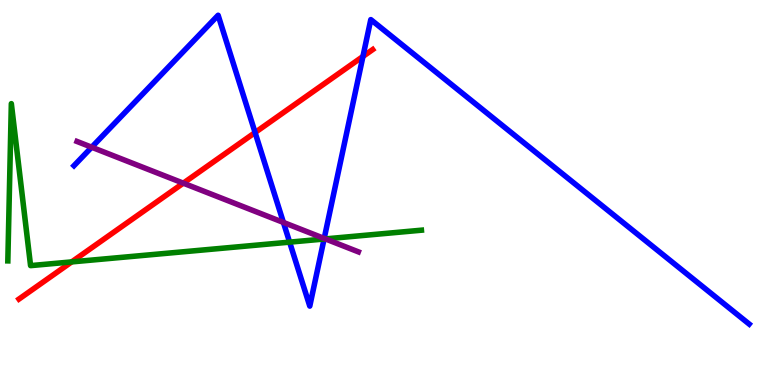[{'lines': ['blue', 'red'], 'intersections': [{'x': 3.29, 'y': 6.56}, {'x': 4.68, 'y': 8.53}]}, {'lines': ['green', 'red'], 'intersections': [{'x': 0.925, 'y': 3.2}]}, {'lines': ['purple', 'red'], 'intersections': [{'x': 2.37, 'y': 5.24}]}, {'lines': ['blue', 'green'], 'intersections': [{'x': 3.74, 'y': 3.71}, {'x': 4.18, 'y': 3.79}]}, {'lines': ['blue', 'purple'], 'intersections': [{'x': 1.18, 'y': 6.18}, {'x': 3.66, 'y': 4.22}, {'x': 4.18, 'y': 3.81}]}, {'lines': ['green', 'purple'], 'intersections': [{'x': 4.2, 'y': 3.79}]}]